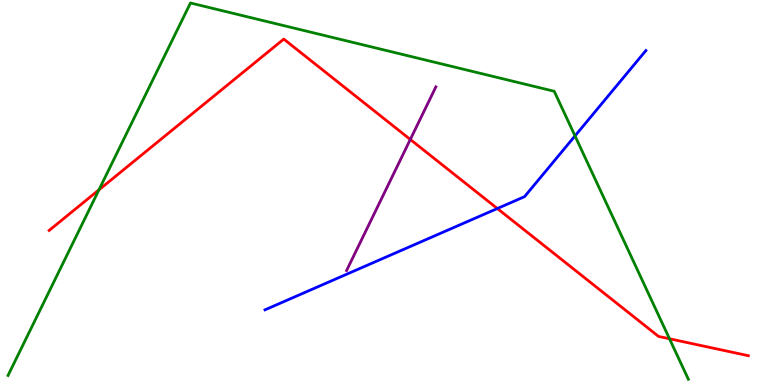[{'lines': ['blue', 'red'], 'intersections': [{'x': 6.42, 'y': 4.58}]}, {'lines': ['green', 'red'], 'intersections': [{'x': 1.28, 'y': 5.07}, {'x': 8.64, 'y': 1.2}]}, {'lines': ['purple', 'red'], 'intersections': [{'x': 5.29, 'y': 6.38}]}, {'lines': ['blue', 'green'], 'intersections': [{'x': 7.42, 'y': 6.47}]}, {'lines': ['blue', 'purple'], 'intersections': []}, {'lines': ['green', 'purple'], 'intersections': []}]